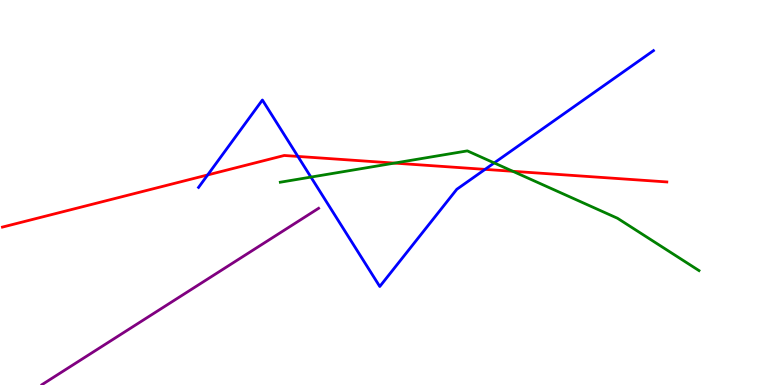[{'lines': ['blue', 'red'], 'intersections': [{'x': 2.68, 'y': 5.46}, {'x': 3.84, 'y': 5.94}, {'x': 6.26, 'y': 5.6}]}, {'lines': ['green', 'red'], 'intersections': [{'x': 5.09, 'y': 5.76}, {'x': 6.62, 'y': 5.55}]}, {'lines': ['purple', 'red'], 'intersections': []}, {'lines': ['blue', 'green'], 'intersections': [{'x': 4.01, 'y': 5.4}, {'x': 6.38, 'y': 5.77}]}, {'lines': ['blue', 'purple'], 'intersections': []}, {'lines': ['green', 'purple'], 'intersections': []}]